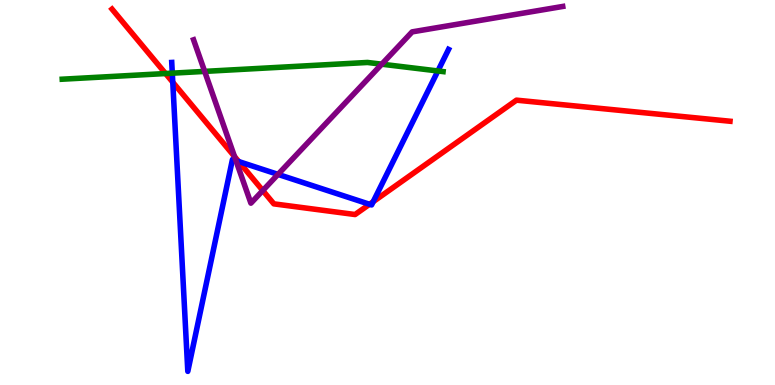[{'lines': ['blue', 'red'], 'intersections': [{'x': 2.23, 'y': 7.86}, {'x': 3.08, 'y': 5.8}, {'x': 4.77, 'y': 4.69}, {'x': 4.82, 'y': 4.76}]}, {'lines': ['green', 'red'], 'intersections': [{'x': 2.14, 'y': 8.09}]}, {'lines': ['purple', 'red'], 'intersections': [{'x': 3.03, 'y': 5.93}, {'x': 3.39, 'y': 5.05}]}, {'lines': ['blue', 'green'], 'intersections': [{'x': 2.22, 'y': 8.1}, {'x': 5.65, 'y': 8.16}]}, {'lines': ['blue', 'purple'], 'intersections': [{'x': 3.04, 'y': 5.83}, {'x': 3.59, 'y': 5.47}]}, {'lines': ['green', 'purple'], 'intersections': [{'x': 2.64, 'y': 8.15}, {'x': 4.93, 'y': 8.33}]}]